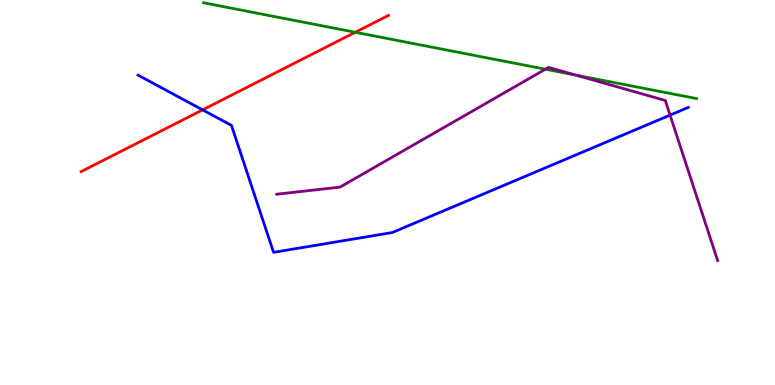[{'lines': ['blue', 'red'], 'intersections': [{'x': 2.61, 'y': 7.15}]}, {'lines': ['green', 'red'], 'intersections': [{'x': 4.58, 'y': 9.16}]}, {'lines': ['purple', 'red'], 'intersections': []}, {'lines': ['blue', 'green'], 'intersections': []}, {'lines': ['blue', 'purple'], 'intersections': [{'x': 8.65, 'y': 7.01}]}, {'lines': ['green', 'purple'], 'intersections': [{'x': 7.04, 'y': 8.2}, {'x': 7.43, 'y': 8.05}]}]